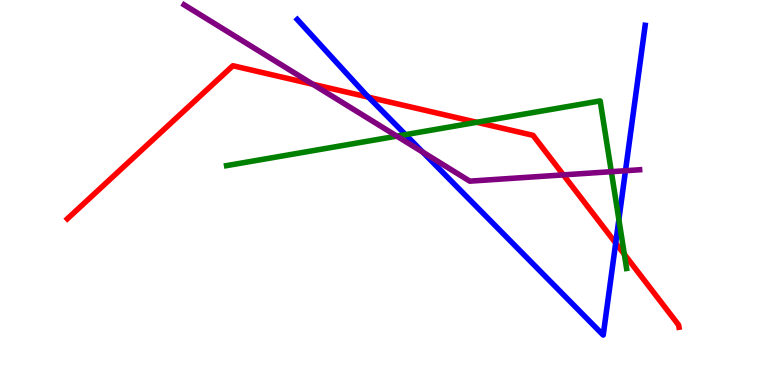[{'lines': ['blue', 'red'], 'intersections': [{'x': 4.76, 'y': 7.48}, {'x': 7.94, 'y': 3.69}]}, {'lines': ['green', 'red'], 'intersections': [{'x': 6.15, 'y': 6.82}, {'x': 8.06, 'y': 3.39}]}, {'lines': ['purple', 'red'], 'intersections': [{'x': 4.04, 'y': 7.81}, {'x': 7.27, 'y': 5.46}]}, {'lines': ['blue', 'green'], 'intersections': [{'x': 5.23, 'y': 6.5}, {'x': 7.99, 'y': 4.3}]}, {'lines': ['blue', 'purple'], 'intersections': [{'x': 5.45, 'y': 6.05}, {'x': 8.07, 'y': 5.57}]}, {'lines': ['green', 'purple'], 'intersections': [{'x': 5.12, 'y': 6.46}, {'x': 7.89, 'y': 5.54}]}]